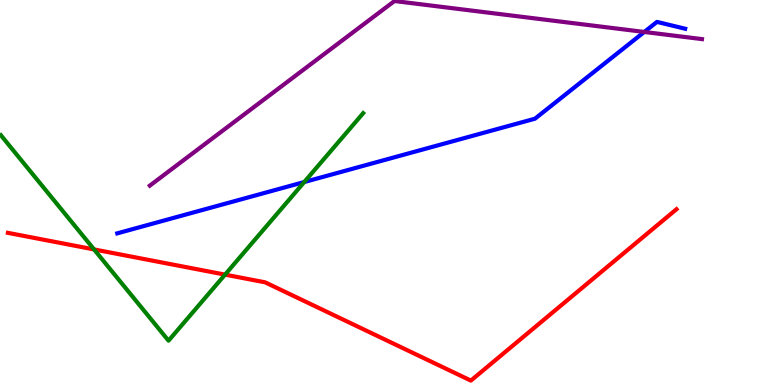[{'lines': ['blue', 'red'], 'intersections': []}, {'lines': ['green', 'red'], 'intersections': [{'x': 1.21, 'y': 3.52}, {'x': 2.9, 'y': 2.87}]}, {'lines': ['purple', 'red'], 'intersections': []}, {'lines': ['blue', 'green'], 'intersections': [{'x': 3.93, 'y': 5.27}]}, {'lines': ['blue', 'purple'], 'intersections': [{'x': 8.31, 'y': 9.17}]}, {'lines': ['green', 'purple'], 'intersections': []}]